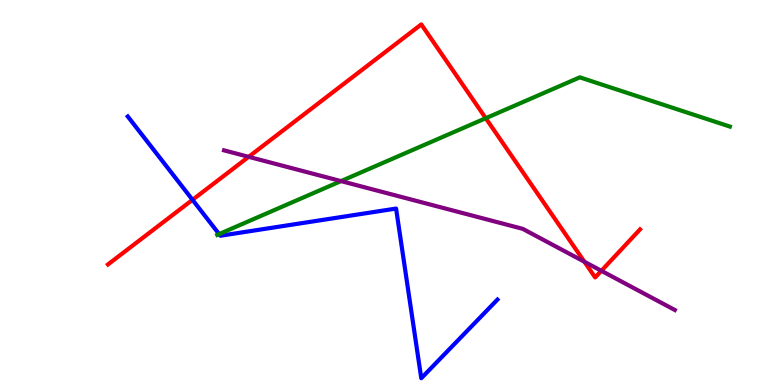[{'lines': ['blue', 'red'], 'intersections': [{'x': 2.48, 'y': 4.81}]}, {'lines': ['green', 'red'], 'intersections': [{'x': 6.27, 'y': 6.93}]}, {'lines': ['purple', 'red'], 'intersections': [{'x': 3.21, 'y': 5.93}, {'x': 7.54, 'y': 3.2}, {'x': 7.76, 'y': 2.97}]}, {'lines': ['blue', 'green'], 'intersections': [{'x': 2.83, 'y': 3.92}]}, {'lines': ['blue', 'purple'], 'intersections': []}, {'lines': ['green', 'purple'], 'intersections': [{'x': 4.4, 'y': 5.3}]}]